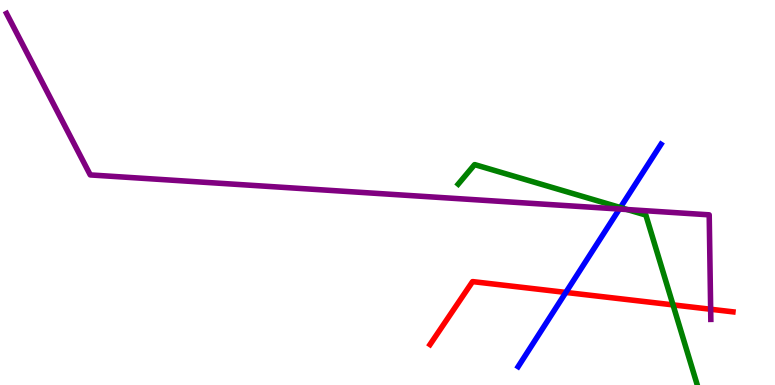[{'lines': ['blue', 'red'], 'intersections': [{'x': 7.3, 'y': 2.4}]}, {'lines': ['green', 'red'], 'intersections': [{'x': 8.68, 'y': 2.08}]}, {'lines': ['purple', 'red'], 'intersections': [{'x': 9.17, 'y': 1.97}]}, {'lines': ['blue', 'green'], 'intersections': [{'x': 8.0, 'y': 4.61}]}, {'lines': ['blue', 'purple'], 'intersections': [{'x': 7.99, 'y': 4.57}]}, {'lines': ['green', 'purple'], 'intersections': [{'x': 8.09, 'y': 4.56}]}]